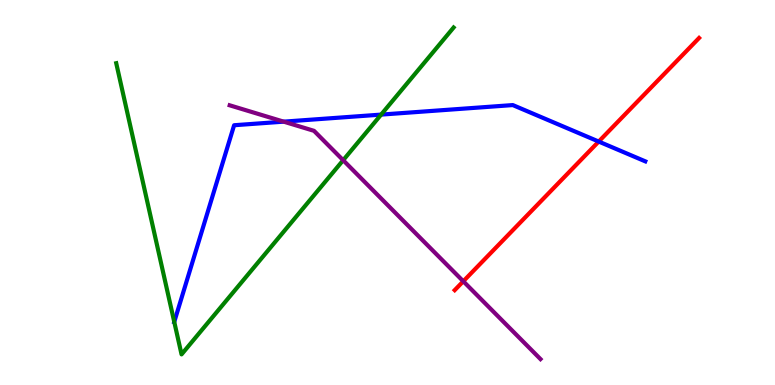[{'lines': ['blue', 'red'], 'intersections': [{'x': 7.73, 'y': 6.32}]}, {'lines': ['green', 'red'], 'intersections': []}, {'lines': ['purple', 'red'], 'intersections': [{'x': 5.98, 'y': 2.69}]}, {'lines': ['blue', 'green'], 'intersections': [{'x': 2.25, 'y': 1.64}, {'x': 4.92, 'y': 7.02}]}, {'lines': ['blue', 'purple'], 'intersections': [{'x': 3.66, 'y': 6.84}]}, {'lines': ['green', 'purple'], 'intersections': [{'x': 4.43, 'y': 5.84}]}]